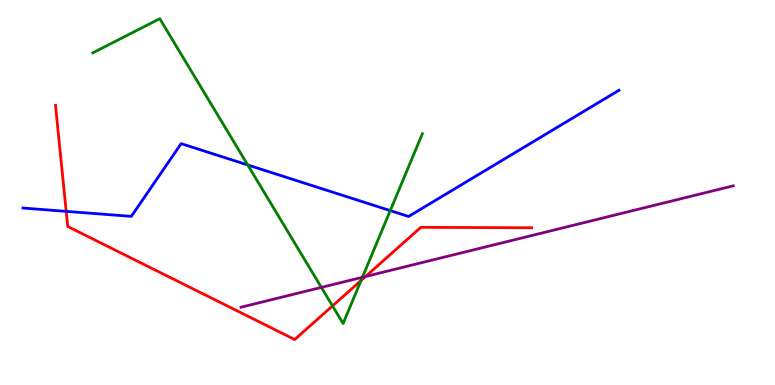[{'lines': ['blue', 'red'], 'intersections': [{'x': 0.854, 'y': 4.51}]}, {'lines': ['green', 'red'], 'intersections': [{'x': 4.29, 'y': 2.05}, {'x': 4.66, 'y': 2.71}]}, {'lines': ['purple', 'red'], 'intersections': [{'x': 4.72, 'y': 2.82}]}, {'lines': ['blue', 'green'], 'intersections': [{'x': 3.2, 'y': 5.72}, {'x': 5.04, 'y': 4.53}]}, {'lines': ['blue', 'purple'], 'intersections': []}, {'lines': ['green', 'purple'], 'intersections': [{'x': 4.15, 'y': 2.54}, {'x': 4.68, 'y': 2.8}]}]